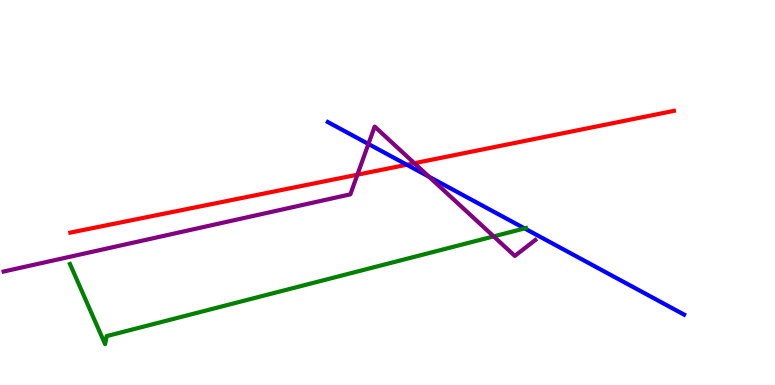[{'lines': ['blue', 'red'], 'intersections': [{'x': 5.25, 'y': 5.72}]}, {'lines': ['green', 'red'], 'intersections': []}, {'lines': ['purple', 'red'], 'intersections': [{'x': 4.61, 'y': 5.46}, {'x': 5.35, 'y': 5.76}]}, {'lines': ['blue', 'green'], 'intersections': [{'x': 6.77, 'y': 4.07}]}, {'lines': ['blue', 'purple'], 'intersections': [{'x': 4.75, 'y': 6.26}, {'x': 5.54, 'y': 5.41}]}, {'lines': ['green', 'purple'], 'intersections': [{'x': 6.37, 'y': 3.86}]}]